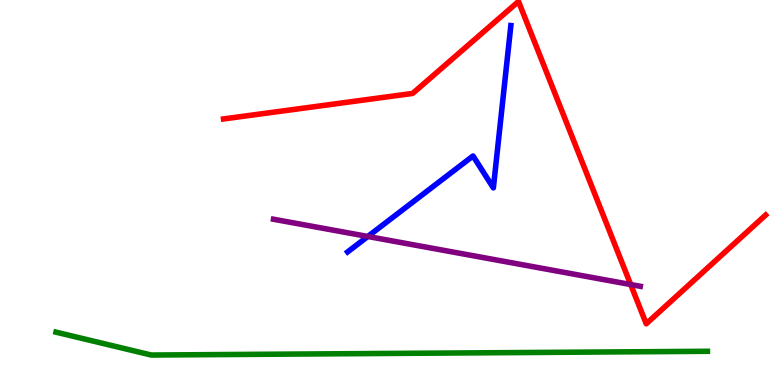[{'lines': ['blue', 'red'], 'intersections': []}, {'lines': ['green', 'red'], 'intersections': []}, {'lines': ['purple', 'red'], 'intersections': [{'x': 8.14, 'y': 2.61}]}, {'lines': ['blue', 'green'], 'intersections': []}, {'lines': ['blue', 'purple'], 'intersections': [{'x': 4.75, 'y': 3.86}]}, {'lines': ['green', 'purple'], 'intersections': []}]